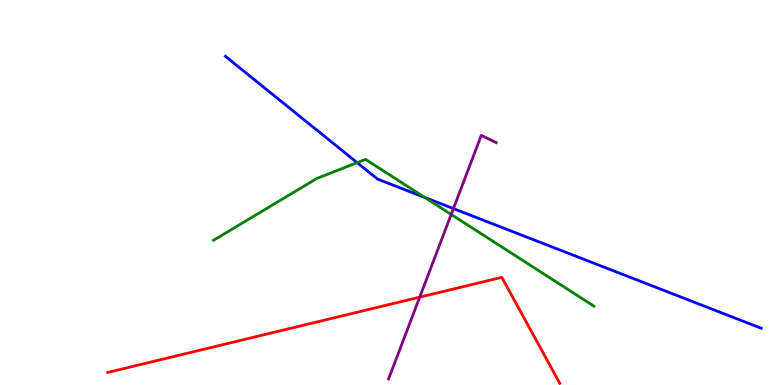[{'lines': ['blue', 'red'], 'intersections': []}, {'lines': ['green', 'red'], 'intersections': []}, {'lines': ['purple', 'red'], 'intersections': [{'x': 5.42, 'y': 2.28}]}, {'lines': ['blue', 'green'], 'intersections': [{'x': 4.61, 'y': 5.78}, {'x': 5.48, 'y': 4.87}]}, {'lines': ['blue', 'purple'], 'intersections': [{'x': 5.85, 'y': 4.58}]}, {'lines': ['green', 'purple'], 'intersections': [{'x': 5.82, 'y': 4.43}]}]